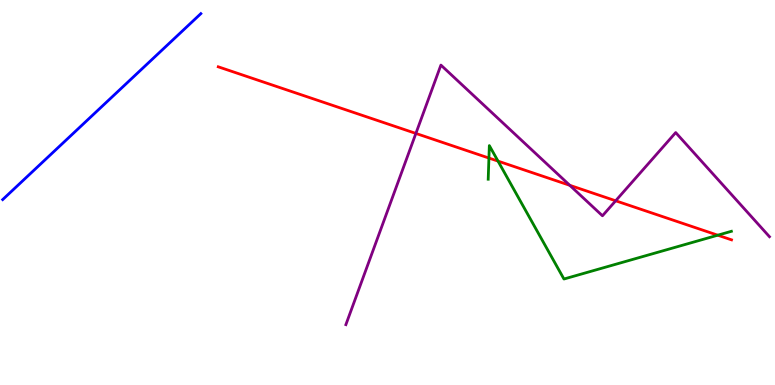[{'lines': ['blue', 'red'], 'intersections': []}, {'lines': ['green', 'red'], 'intersections': [{'x': 6.31, 'y': 5.89}, {'x': 6.43, 'y': 5.82}, {'x': 9.26, 'y': 3.89}]}, {'lines': ['purple', 'red'], 'intersections': [{'x': 5.37, 'y': 6.53}, {'x': 7.35, 'y': 5.19}, {'x': 7.94, 'y': 4.78}]}, {'lines': ['blue', 'green'], 'intersections': []}, {'lines': ['blue', 'purple'], 'intersections': []}, {'lines': ['green', 'purple'], 'intersections': []}]